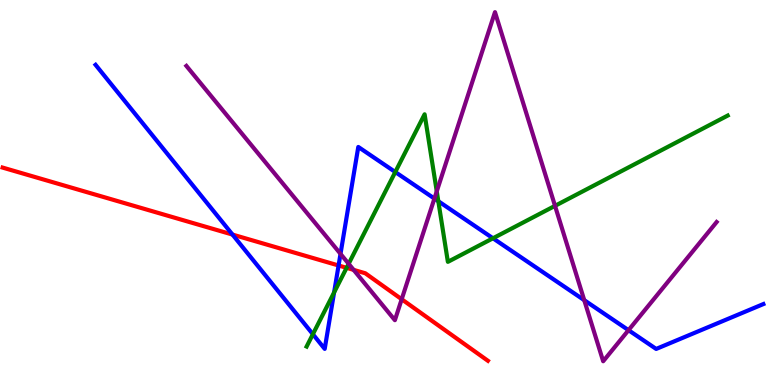[{'lines': ['blue', 'red'], 'intersections': [{'x': 3.0, 'y': 3.91}, {'x': 4.37, 'y': 3.1}]}, {'lines': ['green', 'red'], 'intersections': [{'x': 4.47, 'y': 3.04}]}, {'lines': ['purple', 'red'], 'intersections': [{'x': 4.56, 'y': 2.99}, {'x': 5.18, 'y': 2.23}]}, {'lines': ['blue', 'green'], 'intersections': [{'x': 4.04, 'y': 1.32}, {'x': 4.31, 'y': 2.4}, {'x': 5.1, 'y': 5.53}, {'x': 5.66, 'y': 4.77}, {'x': 6.36, 'y': 3.81}]}, {'lines': ['blue', 'purple'], 'intersections': [{'x': 4.39, 'y': 3.41}, {'x': 5.61, 'y': 4.84}, {'x': 7.54, 'y': 2.2}, {'x': 8.11, 'y': 1.42}]}, {'lines': ['green', 'purple'], 'intersections': [{'x': 4.5, 'y': 3.15}, {'x': 5.64, 'y': 5.03}, {'x': 7.16, 'y': 4.65}]}]